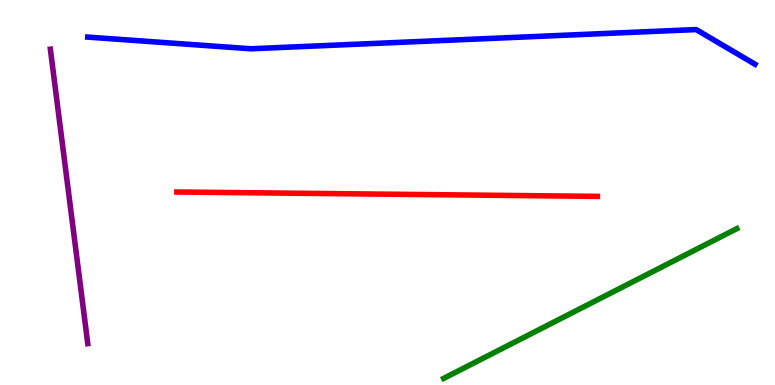[{'lines': ['blue', 'red'], 'intersections': []}, {'lines': ['green', 'red'], 'intersections': []}, {'lines': ['purple', 'red'], 'intersections': []}, {'lines': ['blue', 'green'], 'intersections': []}, {'lines': ['blue', 'purple'], 'intersections': []}, {'lines': ['green', 'purple'], 'intersections': []}]